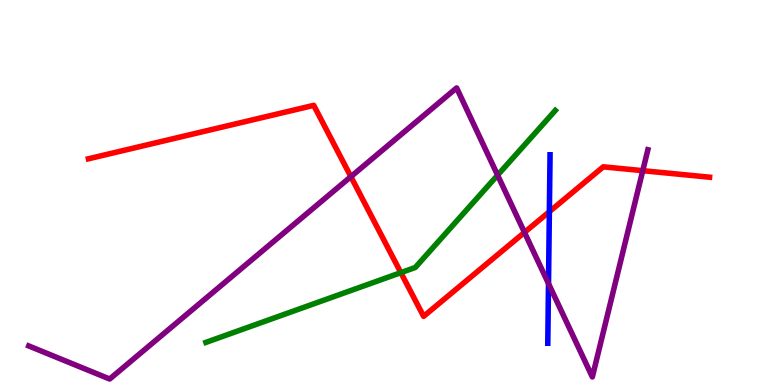[{'lines': ['blue', 'red'], 'intersections': [{'x': 7.09, 'y': 4.5}]}, {'lines': ['green', 'red'], 'intersections': [{'x': 5.17, 'y': 2.92}]}, {'lines': ['purple', 'red'], 'intersections': [{'x': 4.53, 'y': 5.41}, {'x': 6.77, 'y': 3.96}, {'x': 8.29, 'y': 5.57}]}, {'lines': ['blue', 'green'], 'intersections': []}, {'lines': ['blue', 'purple'], 'intersections': [{'x': 7.08, 'y': 2.63}]}, {'lines': ['green', 'purple'], 'intersections': [{'x': 6.42, 'y': 5.45}]}]